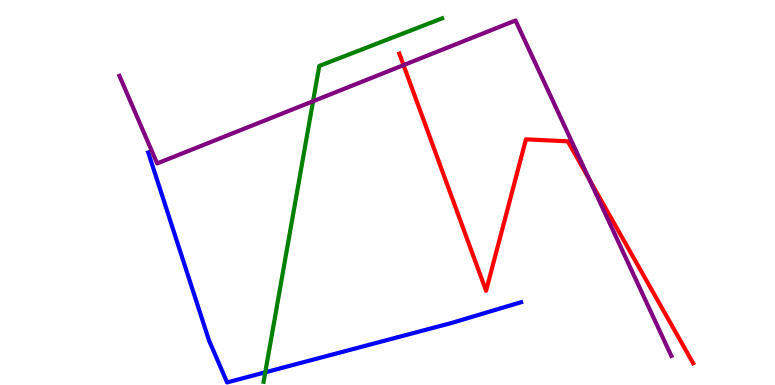[{'lines': ['blue', 'red'], 'intersections': []}, {'lines': ['green', 'red'], 'intersections': []}, {'lines': ['purple', 'red'], 'intersections': [{'x': 5.21, 'y': 8.31}, {'x': 7.61, 'y': 5.34}]}, {'lines': ['blue', 'green'], 'intersections': [{'x': 3.42, 'y': 0.329}]}, {'lines': ['blue', 'purple'], 'intersections': []}, {'lines': ['green', 'purple'], 'intersections': [{'x': 4.04, 'y': 7.37}]}]